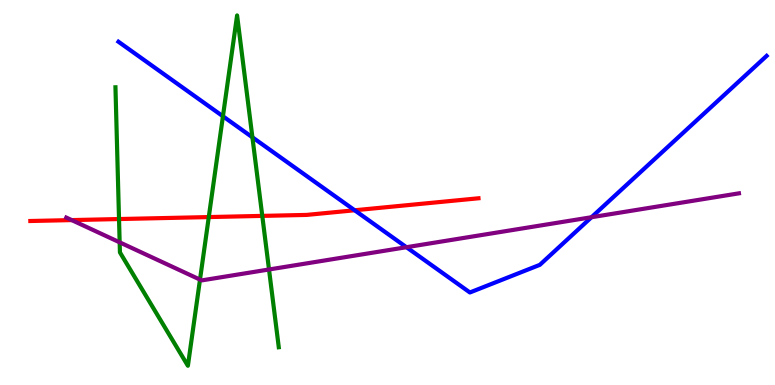[{'lines': ['blue', 'red'], 'intersections': [{'x': 4.58, 'y': 4.54}]}, {'lines': ['green', 'red'], 'intersections': [{'x': 1.54, 'y': 4.31}, {'x': 2.69, 'y': 4.36}, {'x': 3.38, 'y': 4.39}]}, {'lines': ['purple', 'red'], 'intersections': [{'x': 0.925, 'y': 4.28}]}, {'lines': ['blue', 'green'], 'intersections': [{'x': 2.88, 'y': 6.98}, {'x': 3.26, 'y': 6.43}]}, {'lines': ['blue', 'purple'], 'intersections': [{'x': 5.24, 'y': 3.58}, {'x': 7.63, 'y': 4.36}]}, {'lines': ['green', 'purple'], 'intersections': [{'x': 1.54, 'y': 3.71}, {'x': 2.58, 'y': 2.74}, {'x': 3.47, 'y': 3.0}]}]